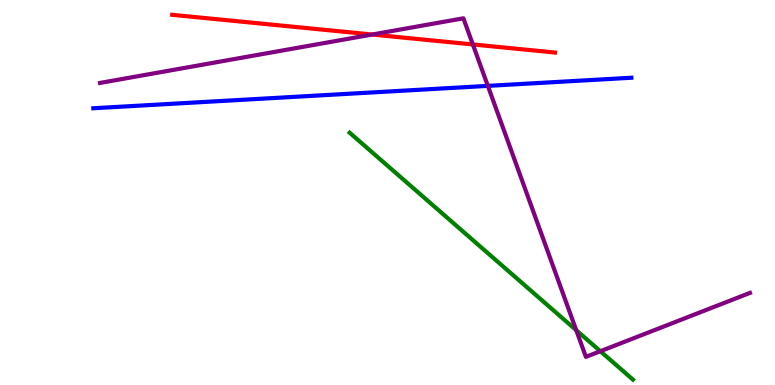[{'lines': ['blue', 'red'], 'intersections': []}, {'lines': ['green', 'red'], 'intersections': []}, {'lines': ['purple', 'red'], 'intersections': [{'x': 4.8, 'y': 9.1}, {'x': 6.1, 'y': 8.85}]}, {'lines': ['blue', 'green'], 'intersections': []}, {'lines': ['blue', 'purple'], 'intersections': [{'x': 6.29, 'y': 7.77}]}, {'lines': ['green', 'purple'], 'intersections': [{'x': 7.44, 'y': 1.42}, {'x': 7.75, 'y': 0.877}]}]